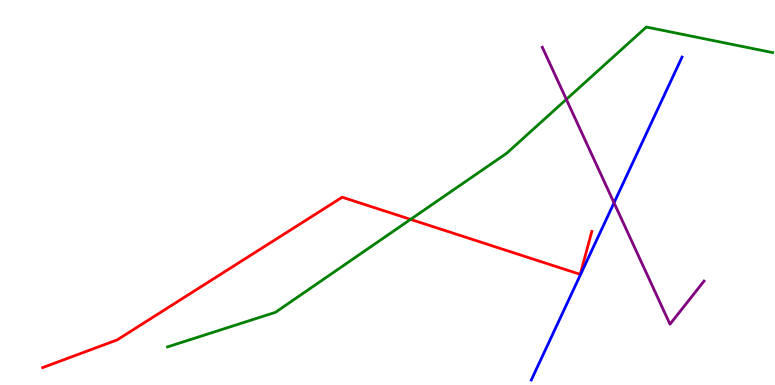[{'lines': ['blue', 'red'], 'intersections': []}, {'lines': ['green', 'red'], 'intersections': [{'x': 5.3, 'y': 4.3}]}, {'lines': ['purple', 'red'], 'intersections': []}, {'lines': ['blue', 'green'], 'intersections': []}, {'lines': ['blue', 'purple'], 'intersections': [{'x': 7.92, 'y': 4.73}]}, {'lines': ['green', 'purple'], 'intersections': [{'x': 7.31, 'y': 7.42}]}]